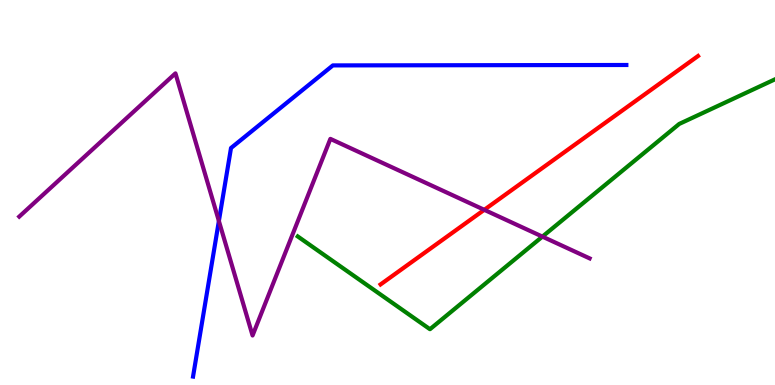[{'lines': ['blue', 'red'], 'intersections': []}, {'lines': ['green', 'red'], 'intersections': []}, {'lines': ['purple', 'red'], 'intersections': [{'x': 6.25, 'y': 4.55}]}, {'lines': ['blue', 'green'], 'intersections': []}, {'lines': ['blue', 'purple'], 'intersections': [{'x': 2.82, 'y': 4.26}]}, {'lines': ['green', 'purple'], 'intersections': [{'x': 7.0, 'y': 3.85}]}]